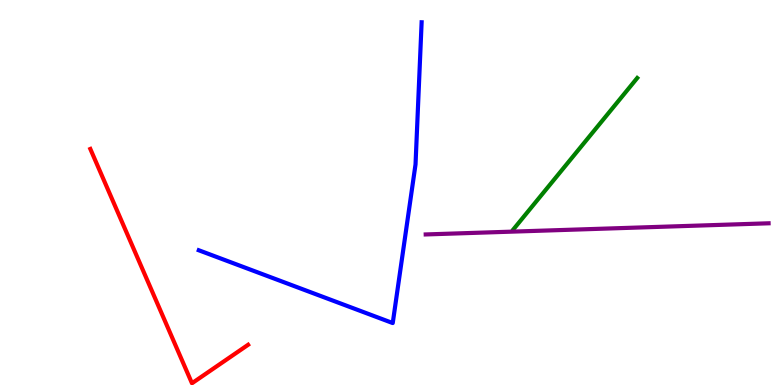[{'lines': ['blue', 'red'], 'intersections': []}, {'lines': ['green', 'red'], 'intersections': []}, {'lines': ['purple', 'red'], 'intersections': []}, {'lines': ['blue', 'green'], 'intersections': []}, {'lines': ['blue', 'purple'], 'intersections': []}, {'lines': ['green', 'purple'], 'intersections': []}]